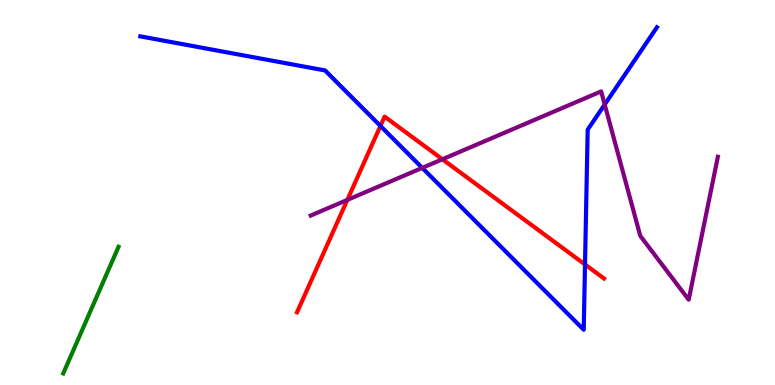[{'lines': ['blue', 'red'], 'intersections': [{'x': 4.91, 'y': 6.73}, {'x': 7.55, 'y': 3.13}]}, {'lines': ['green', 'red'], 'intersections': []}, {'lines': ['purple', 'red'], 'intersections': [{'x': 4.48, 'y': 4.81}, {'x': 5.71, 'y': 5.86}]}, {'lines': ['blue', 'green'], 'intersections': []}, {'lines': ['blue', 'purple'], 'intersections': [{'x': 5.45, 'y': 5.64}, {'x': 7.8, 'y': 7.29}]}, {'lines': ['green', 'purple'], 'intersections': []}]